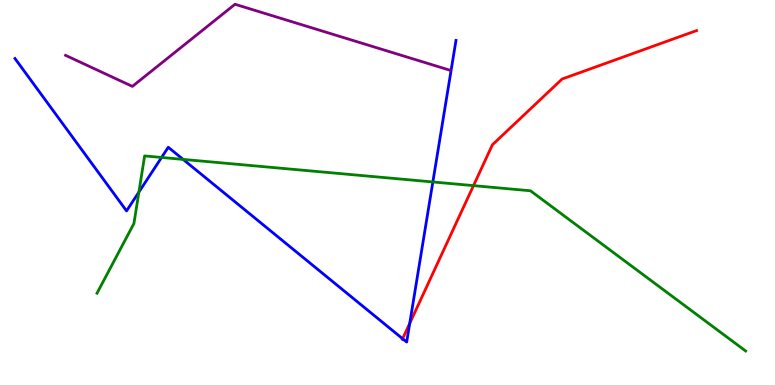[{'lines': ['blue', 'red'], 'intersections': [{'x': 5.19, 'y': 1.2}, {'x': 5.29, 'y': 1.6}]}, {'lines': ['green', 'red'], 'intersections': [{'x': 6.11, 'y': 5.18}]}, {'lines': ['purple', 'red'], 'intersections': []}, {'lines': ['blue', 'green'], 'intersections': [{'x': 1.79, 'y': 5.01}, {'x': 2.08, 'y': 5.91}, {'x': 2.36, 'y': 5.86}, {'x': 5.59, 'y': 5.27}]}, {'lines': ['blue', 'purple'], 'intersections': []}, {'lines': ['green', 'purple'], 'intersections': []}]